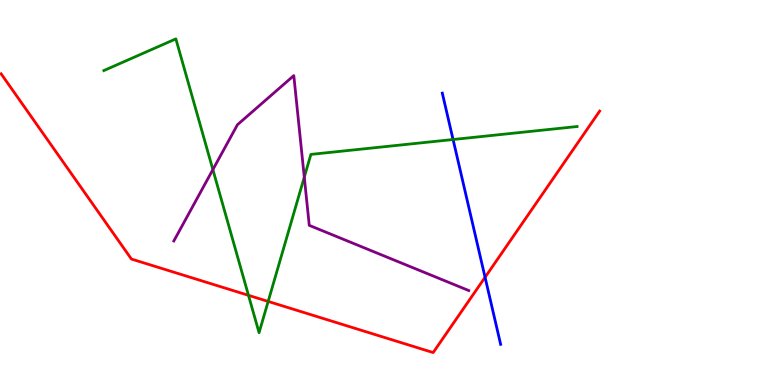[{'lines': ['blue', 'red'], 'intersections': [{'x': 6.26, 'y': 2.8}]}, {'lines': ['green', 'red'], 'intersections': [{'x': 3.21, 'y': 2.33}, {'x': 3.46, 'y': 2.17}]}, {'lines': ['purple', 'red'], 'intersections': []}, {'lines': ['blue', 'green'], 'intersections': [{'x': 5.85, 'y': 6.38}]}, {'lines': ['blue', 'purple'], 'intersections': []}, {'lines': ['green', 'purple'], 'intersections': [{'x': 2.75, 'y': 5.59}, {'x': 3.93, 'y': 5.4}]}]